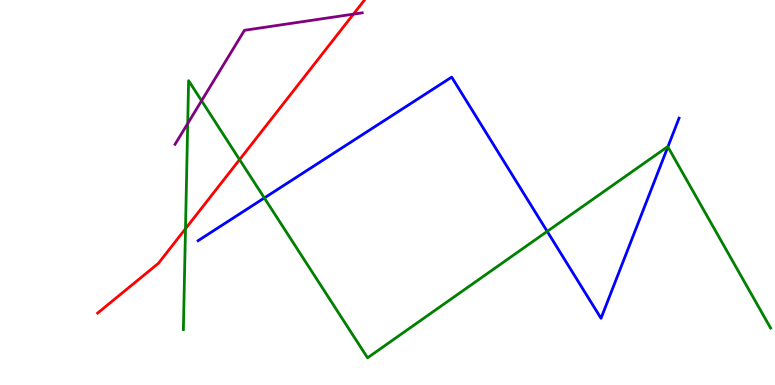[{'lines': ['blue', 'red'], 'intersections': []}, {'lines': ['green', 'red'], 'intersections': [{'x': 2.39, 'y': 4.06}, {'x': 3.09, 'y': 5.85}]}, {'lines': ['purple', 'red'], 'intersections': [{'x': 4.56, 'y': 9.63}]}, {'lines': ['blue', 'green'], 'intersections': [{'x': 3.41, 'y': 4.86}, {'x': 7.06, 'y': 3.99}, {'x': 8.62, 'y': 6.19}]}, {'lines': ['blue', 'purple'], 'intersections': []}, {'lines': ['green', 'purple'], 'intersections': [{'x': 2.42, 'y': 6.79}, {'x': 2.6, 'y': 7.38}]}]